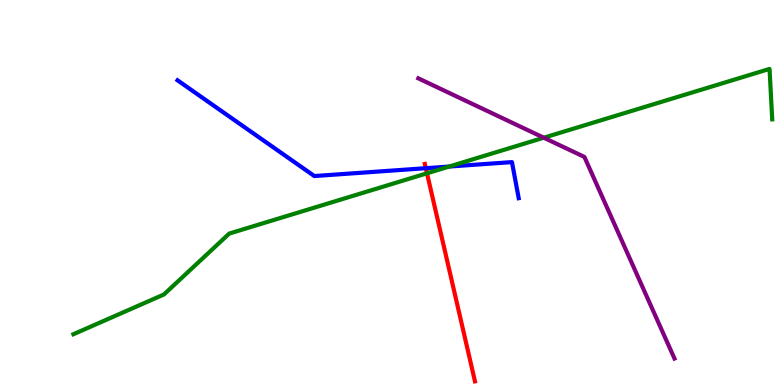[{'lines': ['blue', 'red'], 'intersections': [{'x': 5.49, 'y': 5.63}]}, {'lines': ['green', 'red'], 'intersections': [{'x': 5.51, 'y': 5.5}]}, {'lines': ['purple', 'red'], 'intersections': []}, {'lines': ['blue', 'green'], 'intersections': [{'x': 5.8, 'y': 5.67}]}, {'lines': ['blue', 'purple'], 'intersections': []}, {'lines': ['green', 'purple'], 'intersections': [{'x': 7.02, 'y': 6.42}]}]